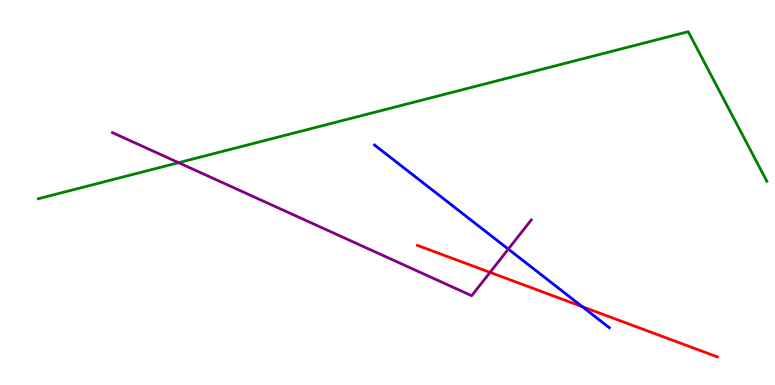[{'lines': ['blue', 'red'], 'intersections': [{'x': 7.51, 'y': 2.03}]}, {'lines': ['green', 'red'], 'intersections': []}, {'lines': ['purple', 'red'], 'intersections': [{'x': 6.32, 'y': 2.93}]}, {'lines': ['blue', 'green'], 'intersections': []}, {'lines': ['blue', 'purple'], 'intersections': [{'x': 6.56, 'y': 3.53}]}, {'lines': ['green', 'purple'], 'intersections': [{'x': 2.3, 'y': 5.77}]}]